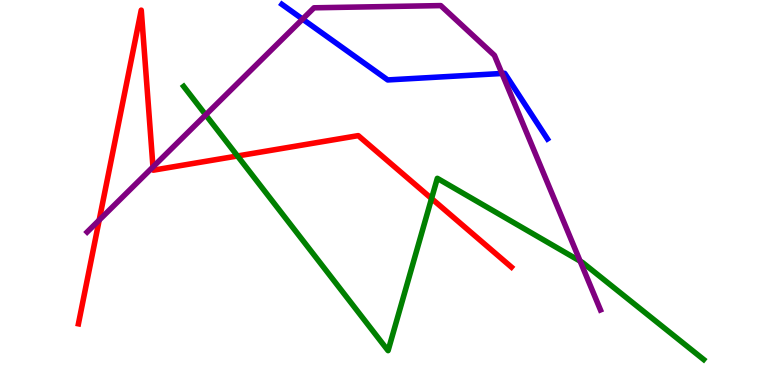[{'lines': ['blue', 'red'], 'intersections': []}, {'lines': ['green', 'red'], 'intersections': [{'x': 3.06, 'y': 5.95}, {'x': 5.57, 'y': 4.84}]}, {'lines': ['purple', 'red'], 'intersections': [{'x': 1.28, 'y': 4.28}, {'x': 1.97, 'y': 5.66}]}, {'lines': ['blue', 'green'], 'intersections': []}, {'lines': ['blue', 'purple'], 'intersections': [{'x': 3.9, 'y': 9.5}, {'x': 6.48, 'y': 8.09}]}, {'lines': ['green', 'purple'], 'intersections': [{'x': 2.65, 'y': 7.02}, {'x': 7.49, 'y': 3.22}]}]